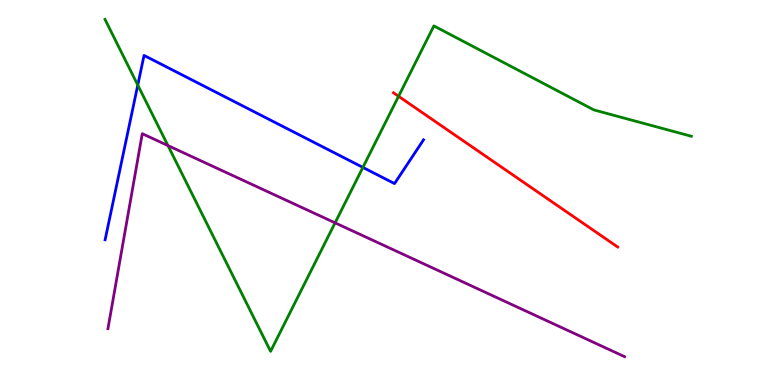[{'lines': ['blue', 'red'], 'intersections': []}, {'lines': ['green', 'red'], 'intersections': [{'x': 5.14, 'y': 7.5}]}, {'lines': ['purple', 'red'], 'intersections': []}, {'lines': ['blue', 'green'], 'intersections': [{'x': 1.78, 'y': 7.79}, {'x': 4.68, 'y': 5.65}]}, {'lines': ['blue', 'purple'], 'intersections': []}, {'lines': ['green', 'purple'], 'intersections': [{'x': 2.17, 'y': 6.22}, {'x': 4.32, 'y': 4.21}]}]